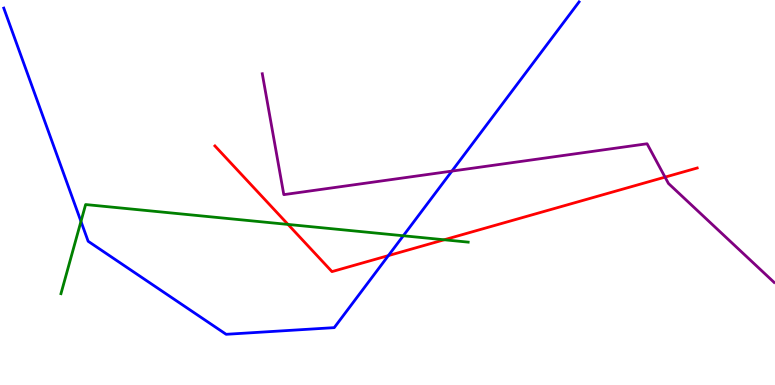[{'lines': ['blue', 'red'], 'intersections': [{'x': 5.01, 'y': 3.36}]}, {'lines': ['green', 'red'], 'intersections': [{'x': 3.72, 'y': 4.17}, {'x': 5.73, 'y': 3.77}]}, {'lines': ['purple', 'red'], 'intersections': [{'x': 8.58, 'y': 5.4}]}, {'lines': ['blue', 'green'], 'intersections': [{'x': 1.04, 'y': 4.25}, {'x': 5.2, 'y': 3.88}]}, {'lines': ['blue', 'purple'], 'intersections': [{'x': 5.83, 'y': 5.56}]}, {'lines': ['green', 'purple'], 'intersections': []}]